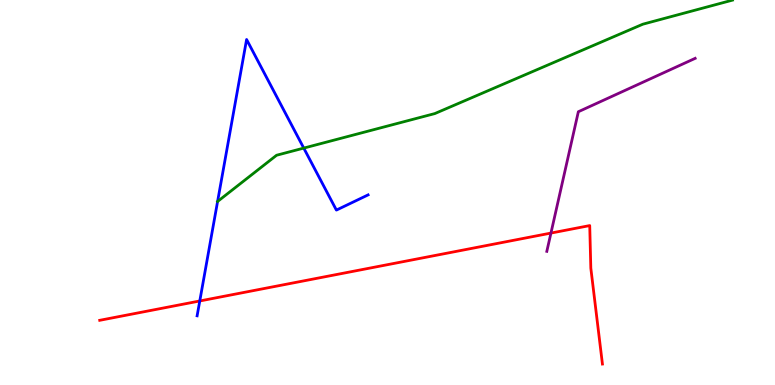[{'lines': ['blue', 'red'], 'intersections': [{'x': 2.58, 'y': 2.18}]}, {'lines': ['green', 'red'], 'intersections': []}, {'lines': ['purple', 'red'], 'intersections': [{'x': 7.11, 'y': 3.95}]}, {'lines': ['blue', 'green'], 'intersections': [{'x': 3.92, 'y': 6.15}]}, {'lines': ['blue', 'purple'], 'intersections': []}, {'lines': ['green', 'purple'], 'intersections': []}]